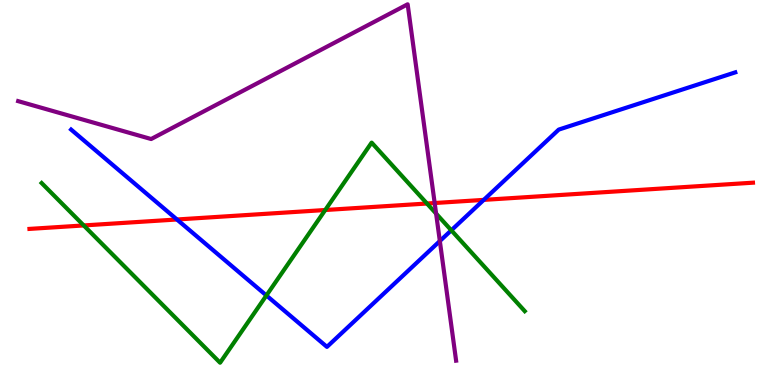[{'lines': ['blue', 'red'], 'intersections': [{'x': 2.28, 'y': 4.3}, {'x': 6.24, 'y': 4.81}]}, {'lines': ['green', 'red'], 'intersections': [{'x': 1.08, 'y': 4.14}, {'x': 4.2, 'y': 4.55}, {'x': 5.51, 'y': 4.71}]}, {'lines': ['purple', 'red'], 'intersections': [{'x': 5.61, 'y': 4.73}]}, {'lines': ['blue', 'green'], 'intersections': [{'x': 3.44, 'y': 2.33}, {'x': 5.82, 'y': 4.02}]}, {'lines': ['blue', 'purple'], 'intersections': [{'x': 5.68, 'y': 3.74}]}, {'lines': ['green', 'purple'], 'intersections': [{'x': 5.63, 'y': 4.45}]}]